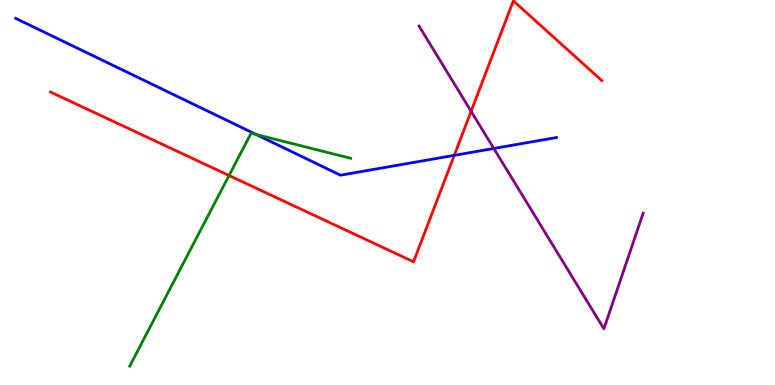[{'lines': ['blue', 'red'], 'intersections': [{'x': 5.86, 'y': 5.96}]}, {'lines': ['green', 'red'], 'intersections': [{'x': 2.96, 'y': 5.44}]}, {'lines': ['purple', 'red'], 'intersections': [{'x': 6.08, 'y': 7.11}]}, {'lines': ['blue', 'green'], 'intersections': [{'x': 3.31, 'y': 6.51}]}, {'lines': ['blue', 'purple'], 'intersections': [{'x': 6.37, 'y': 6.14}]}, {'lines': ['green', 'purple'], 'intersections': []}]